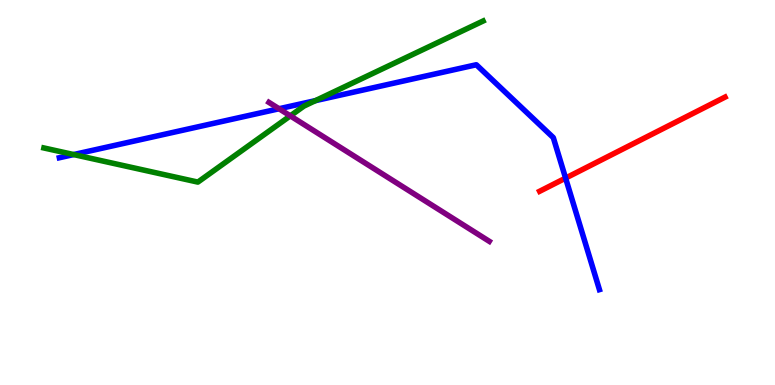[{'lines': ['blue', 'red'], 'intersections': [{'x': 7.3, 'y': 5.37}]}, {'lines': ['green', 'red'], 'intersections': []}, {'lines': ['purple', 'red'], 'intersections': []}, {'lines': ['blue', 'green'], 'intersections': [{'x': 0.95, 'y': 5.99}, {'x': 4.07, 'y': 7.39}]}, {'lines': ['blue', 'purple'], 'intersections': [{'x': 3.6, 'y': 7.18}]}, {'lines': ['green', 'purple'], 'intersections': [{'x': 3.75, 'y': 6.99}]}]